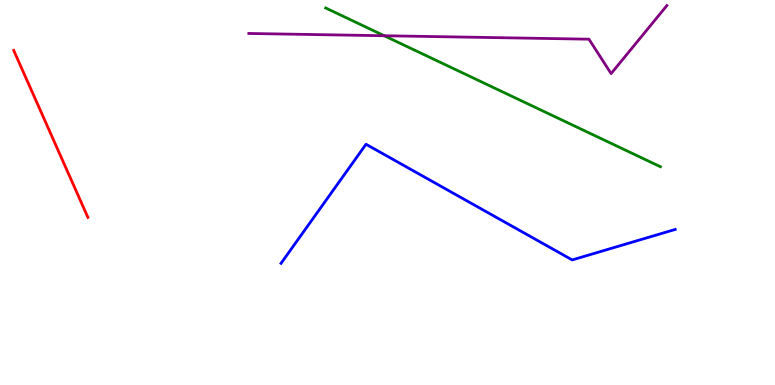[{'lines': ['blue', 'red'], 'intersections': []}, {'lines': ['green', 'red'], 'intersections': []}, {'lines': ['purple', 'red'], 'intersections': []}, {'lines': ['blue', 'green'], 'intersections': []}, {'lines': ['blue', 'purple'], 'intersections': []}, {'lines': ['green', 'purple'], 'intersections': [{'x': 4.96, 'y': 9.07}]}]